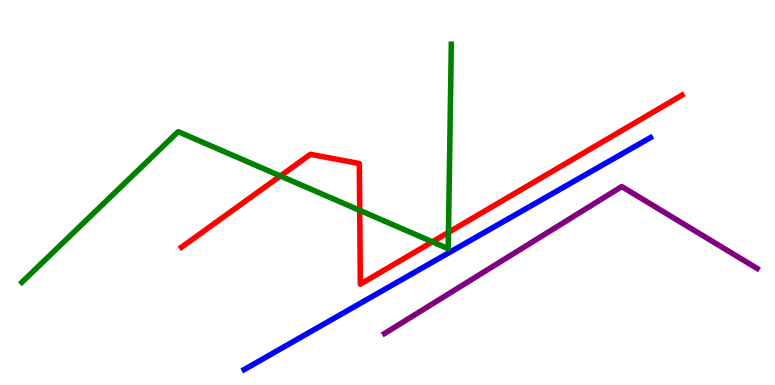[{'lines': ['blue', 'red'], 'intersections': []}, {'lines': ['green', 'red'], 'intersections': [{'x': 3.62, 'y': 5.43}, {'x': 4.64, 'y': 4.54}, {'x': 5.58, 'y': 3.72}, {'x': 5.79, 'y': 3.96}]}, {'lines': ['purple', 'red'], 'intersections': []}, {'lines': ['blue', 'green'], 'intersections': []}, {'lines': ['blue', 'purple'], 'intersections': []}, {'lines': ['green', 'purple'], 'intersections': []}]